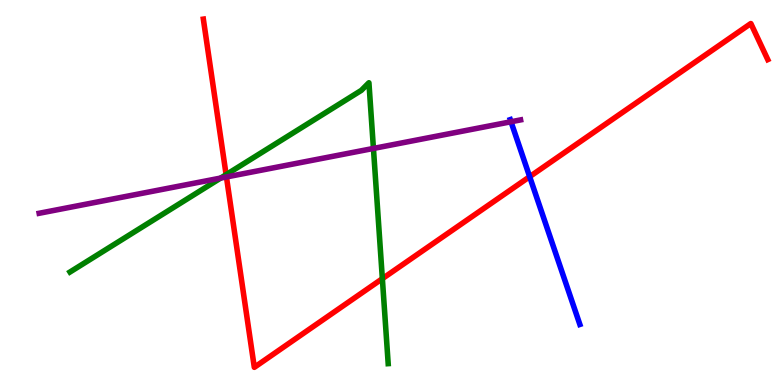[{'lines': ['blue', 'red'], 'intersections': [{'x': 6.83, 'y': 5.41}]}, {'lines': ['green', 'red'], 'intersections': [{'x': 2.92, 'y': 5.46}, {'x': 4.93, 'y': 2.76}]}, {'lines': ['purple', 'red'], 'intersections': [{'x': 2.92, 'y': 5.4}]}, {'lines': ['blue', 'green'], 'intersections': []}, {'lines': ['blue', 'purple'], 'intersections': [{'x': 6.59, 'y': 6.84}]}, {'lines': ['green', 'purple'], 'intersections': [{'x': 2.85, 'y': 5.37}, {'x': 4.82, 'y': 6.14}]}]